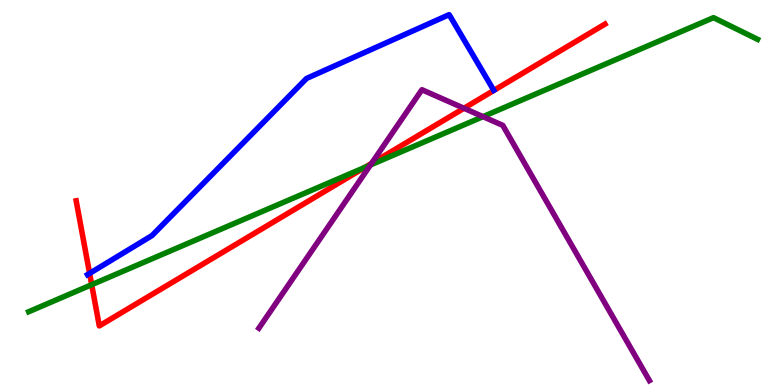[{'lines': ['blue', 'red'], 'intersections': [{'x': 1.16, 'y': 2.9}]}, {'lines': ['green', 'red'], 'intersections': [{'x': 1.18, 'y': 2.61}, {'x': 4.71, 'y': 5.65}]}, {'lines': ['purple', 'red'], 'intersections': [{'x': 4.79, 'y': 5.75}, {'x': 5.99, 'y': 7.19}]}, {'lines': ['blue', 'green'], 'intersections': []}, {'lines': ['blue', 'purple'], 'intersections': []}, {'lines': ['green', 'purple'], 'intersections': [{'x': 4.78, 'y': 5.71}, {'x': 6.23, 'y': 6.97}]}]